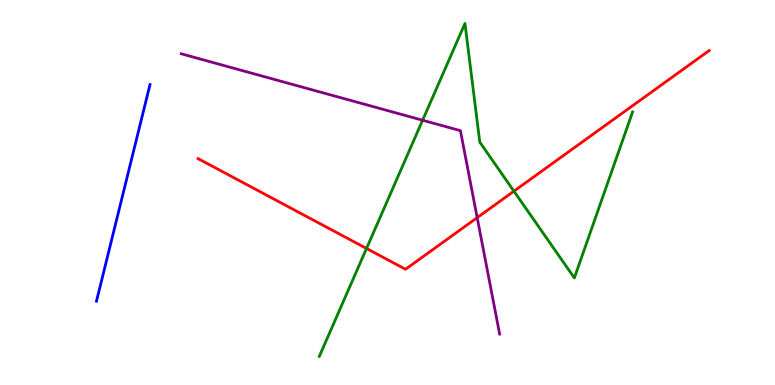[{'lines': ['blue', 'red'], 'intersections': []}, {'lines': ['green', 'red'], 'intersections': [{'x': 4.73, 'y': 3.55}, {'x': 6.63, 'y': 5.03}]}, {'lines': ['purple', 'red'], 'intersections': [{'x': 6.16, 'y': 4.35}]}, {'lines': ['blue', 'green'], 'intersections': []}, {'lines': ['blue', 'purple'], 'intersections': []}, {'lines': ['green', 'purple'], 'intersections': [{'x': 5.45, 'y': 6.88}]}]